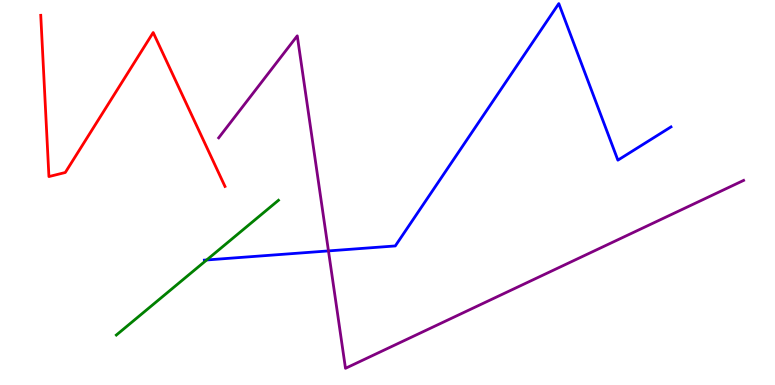[{'lines': ['blue', 'red'], 'intersections': []}, {'lines': ['green', 'red'], 'intersections': []}, {'lines': ['purple', 'red'], 'intersections': []}, {'lines': ['blue', 'green'], 'intersections': [{'x': 2.67, 'y': 3.25}]}, {'lines': ['blue', 'purple'], 'intersections': [{'x': 4.24, 'y': 3.48}]}, {'lines': ['green', 'purple'], 'intersections': []}]